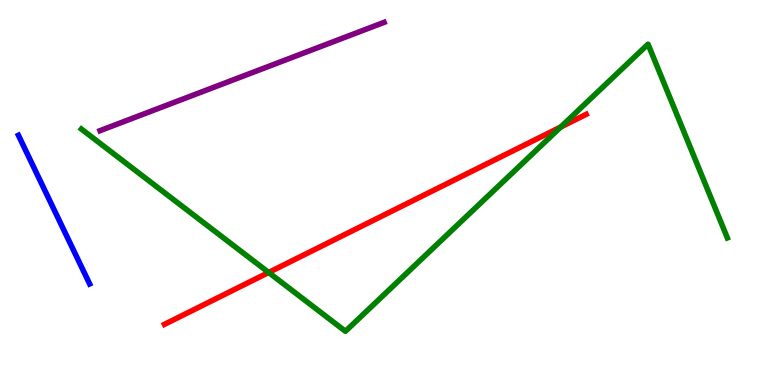[{'lines': ['blue', 'red'], 'intersections': []}, {'lines': ['green', 'red'], 'intersections': [{'x': 3.47, 'y': 2.92}, {'x': 7.24, 'y': 6.7}]}, {'lines': ['purple', 'red'], 'intersections': []}, {'lines': ['blue', 'green'], 'intersections': []}, {'lines': ['blue', 'purple'], 'intersections': []}, {'lines': ['green', 'purple'], 'intersections': []}]